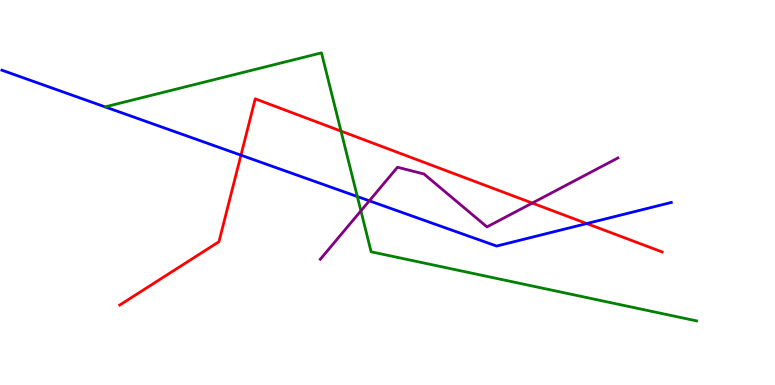[{'lines': ['blue', 'red'], 'intersections': [{'x': 3.11, 'y': 5.97}, {'x': 7.57, 'y': 4.19}]}, {'lines': ['green', 'red'], 'intersections': [{'x': 4.4, 'y': 6.59}]}, {'lines': ['purple', 'red'], 'intersections': [{'x': 6.87, 'y': 4.73}]}, {'lines': ['blue', 'green'], 'intersections': [{'x': 4.61, 'y': 4.89}]}, {'lines': ['blue', 'purple'], 'intersections': [{'x': 4.77, 'y': 4.78}]}, {'lines': ['green', 'purple'], 'intersections': [{'x': 4.66, 'y': 4.52}]}]